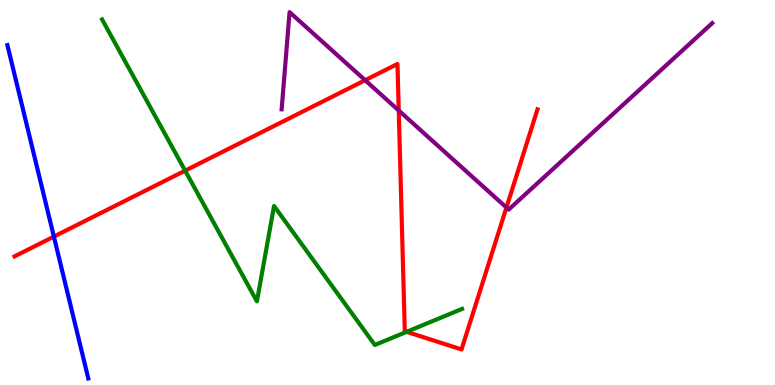[{'lines': ['blue', 'red'], 'intersections': [{'x': 0.695, 'y': 3.85}]}, {'lines': ['green', 'red'], 'intersections': [{'x': 2.39, 'y': 5.57}, {'x': 5.25, 'y': 1.38}]}, {'lines': ['purple', 'red'], 'intersections': [{'x': 4.71, 'y': 7.92}, {'x': 5.15, 'y': 7.13}, {'x': 6.53, 'y': 4.61}]}, {'lines': ['blue', 'green'], 'intersections': []}, {'lines': ['blue', 'purple'], 'intersections': []}, {'lines': ['green', 'purple'], 'intersections': []}]